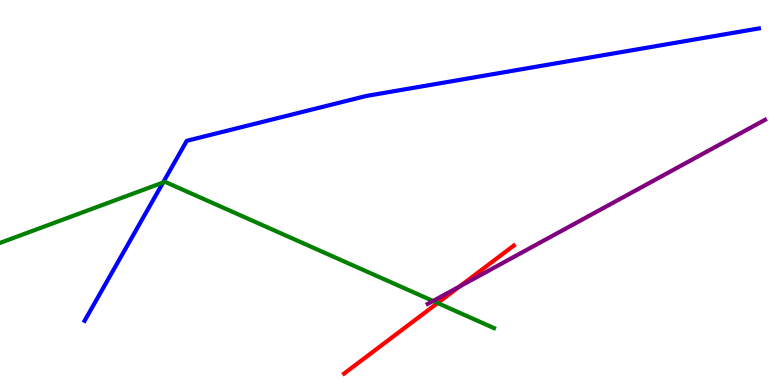[{'lines': ['blue', 'red'], 'intersections': []}, {'lines': ['green', 'red'], 'intersections': [{'x': 5.65, 'y': 2.13}]}, {'lines': ['purple', 'red'], 'intersections': [{'x': 5.93, 'y': 2.56}]}, {'lines': ['blue', 'green'], 'intersections': [{'x': 2.1, 'y': 5.26}]}, {'lines': ['blue', 'purple'], 'intersections': []}, {'lines': ['green', 'purple'], 'intersections': [{'x': 5.59, 'y': 2.18}]}]